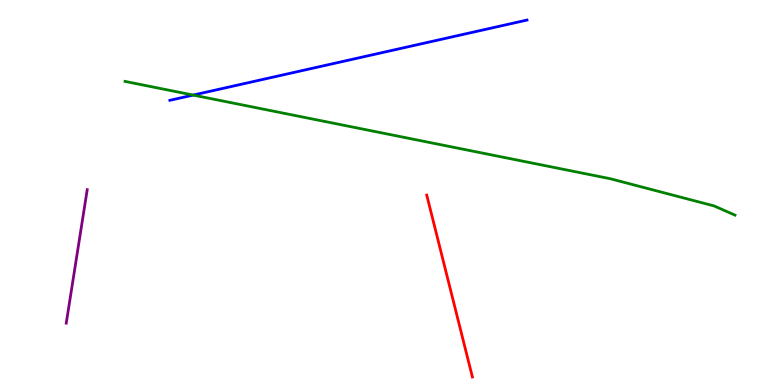[{'lines': ['blue', 'red'], 'intersections': []}, {'lines': ['green', 'red'], 'intersections': []}, {'lines': ['purple', 'red'], 'intersections': []}, {'lines': ['blue', 'green'], 'intersections': [{'x': 2.49, 'y': 7.53}]}, {'lines': ['blue', 'purple'], 'intersections': []}, {'lines': ['green', 'purple'], 'intersections': []}]